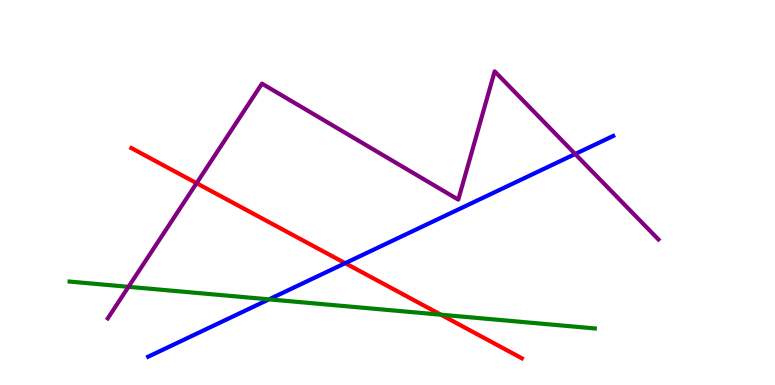[{'lines': ['blue', 'red'], 'intersections': [{'x': 4.45, 'y': 3.16}]}, {'lines': ['green', 'red'], 'intersections': [{'x': 5.69, 'y': 1.83}]}, {'lines': ['purple', 'red'], 'intersections': [{'x': 2.54, 'y': 5.24}]}, {'lines': ['blue', 'green'], 'intersections': [{'x': 3.47, 'y': 2.22}]}, {'lines': ['blue', 'purple'], 'intersections': [{'x': 7.42, 'y': 6.0}]}, {'lines': ['green', 'purple'], 'intersections': [{'x': 1.66, 'y': 2.55}]}]